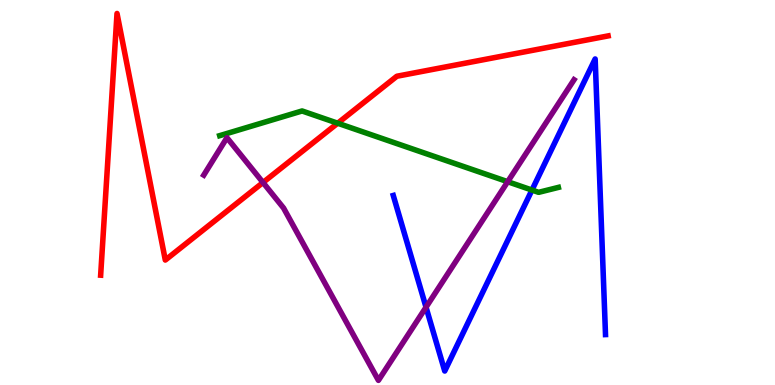[{'lines': ['blue', 'red'], 'intersections': []}, {'lines': ['green', 'red'], 'intersections': [{'x': 4.36, 'y': 6.8}]}, {'lines': ['purple', 'red'], 'intersections': [{'x': 3.39, 'y': 5.26}]}, {'lines': ['blue', 'green'], 'intersections': [{'x': 6.86, 'y': 5.06}]}, {'lines': ['blue', 'purple'], 'intersections': [{'x': 5.5, 'y': 2.02}]}, {'lines': ['green', 'purple'], 'intersections': [{'x': 6.55, 'y': 5.28}]}]